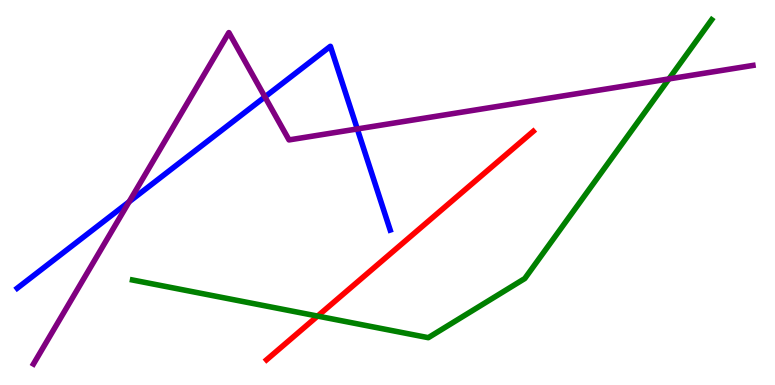[{'lines': ['blue', 'red'], 'intersections': []}, {'lines': ['green', 'red'], 'intersections': [{'x': 4.1, 'y': 1.79}]}, {'lines': ['purple', 'red'], 'intersections': []}, {'lines': ['blue', 'green'], 'intersections': []}, {'lines': ['blue', 'purple'], 'intersections': [{'x': 1.67, 'y': 4.76}, {'x': 3.42, 'y': 7.48}, {'x': 4.61, 'y': 6.65}]}, {'lines': ['green', 'purple'], 'intersections': [{'x': 8.63, 'y': 7.95}]}]